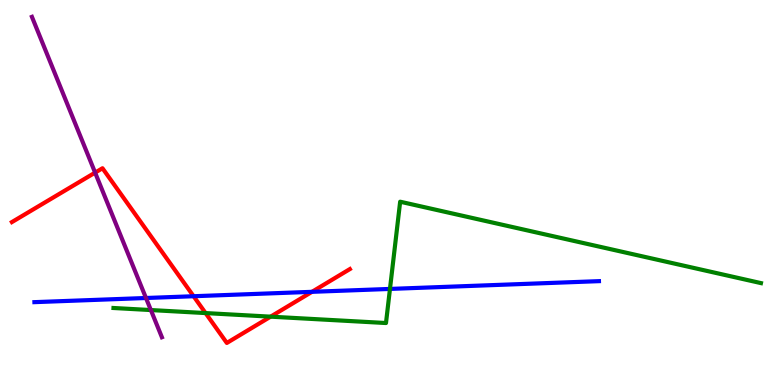[{'lines': ['blue', 'red'], 'intersections': [{'x': 2.5, 'y': 2.31}, {'x': 4.03, 'y': 2.42}]}, {'lines': ['green', 'red'], 'intersections': [{'x': 2.65, 'y': 1.87}, {'x': 3.49, 'y': 1.77}]}, {'lines': ['purple', 'red'], 'intersections': [{'x': 1.23, 'y': 5.52}]}, {'lines': ['blue', 'green'], 'intersections': [{'x': 5.03, 'y': 2.5}]}, {'lines': ['blue', 'purple'], 'intersections': [{'x': 1.88, 'y': 2.26}]}, {'lines': ['green', 'purple'], 'intersections': [{'x': 1.95, 'y': 1.95}]}]